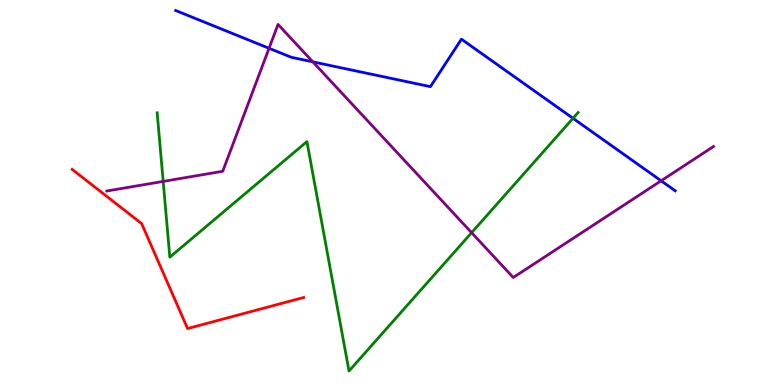[{'lines': ['blue', 'red'], 'intersections': []}, {'lines': ['green', 'red'], 'intersections': []}, {'lines': ['purple', 'red'], 'intersections': []}, {'lines': ['blue', 'green'], 'intersections': [{'x': 7.39, 'y': 6.93}]}, {'lines': ['blue', 'purple'], 'intersections': [{'x': 3.47, 'y': 8.75}, {'x': 4.04, 'y': 8.39}, {'x': 8.53, 'y': 5.3}]}, {'lines': ['green', 'purple'], 'intersections': [{'x': 2.11, 'y': 5.29}, {'x': 6.09, 'y': 3.96}]}]